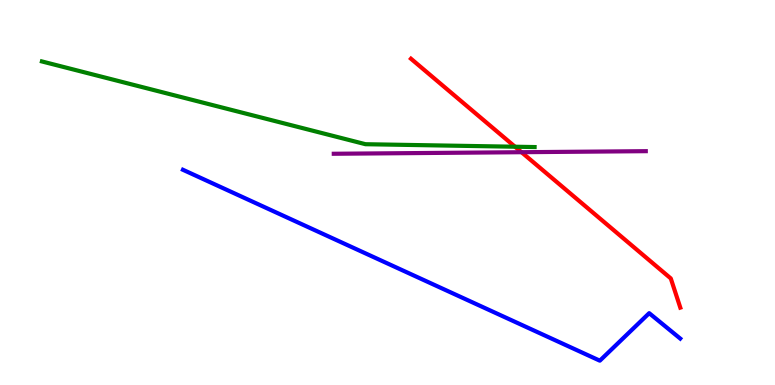[{'lines': ['blue', 'red'], 'intersections': []}, {'lines': ['green', 'red'], 'intersections': [{'x': 6.65, 'y': 6.19}]}, {'lines': ['purple', 'red'], 'intersections': [{'x': 6.73, 'y': 6.05}]}, {'lines': ['blue', 'green'], 'intersections': []}, {'lines': ['blue', 'purple'], 'intersections': []}, {'lines': ['green', 'purple'], 'intersections': []}]